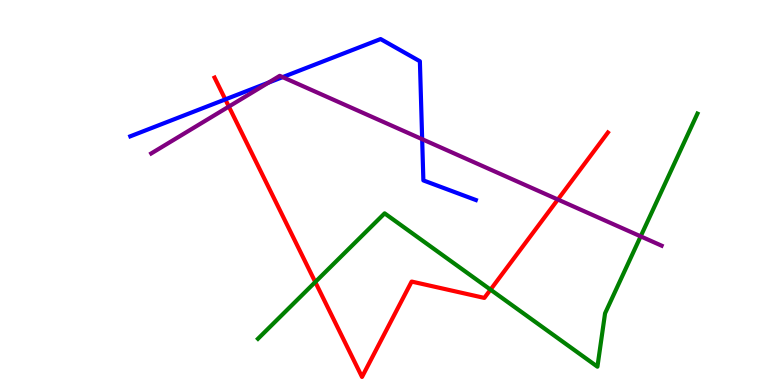[{'lines': ['blue', 'red'], 'intersections': [{'x': 2.91, 'y': 7.42}]}, {'lines': ['green', 'red'], 'intersections': [{'x': 4.07, 'y': 2.67}, {'x': 6.33, 'y': 2.48}]}, {'lines': ['purple', 'red'], 'intersections': [{'x': 2.95, 'y': 7.23}, {'x': 7.2, 'y': 4.82}]}, {'lines': ['blue', 'green'], 'intersections': []}, {'lines': ['blue', 'purple'], 'intersections': [{'x': 3.47, 'y': 7.85}, {'x': 3.65, 'y': 8.0}, {'x': 5.45, 'y': 6.38}]}, {'lines': ['green', 'purple'], 'intersections': [{'x': 8.27, 'y': 3.86}]}]